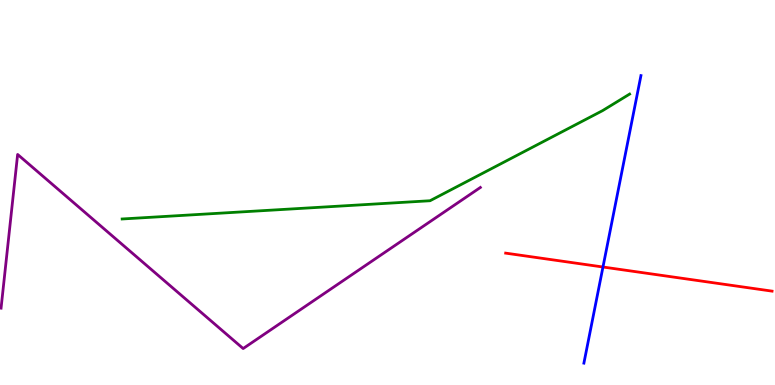[{'lines': ['blue', 'red'], 'intersections': [{'x': 7.78, 'y': 3.06}]}, {'lines': ['green', 'red'], 'intersections': []}, {'lines': ['purple', 'red'], 'intersections': []}, {'lines': ['blue', 'green'], 'intersections': []}, {'lines': ['blue', 'purple'], 'intersections': []}, {'lines': ['green', 'purple'], 'intersections': []}]